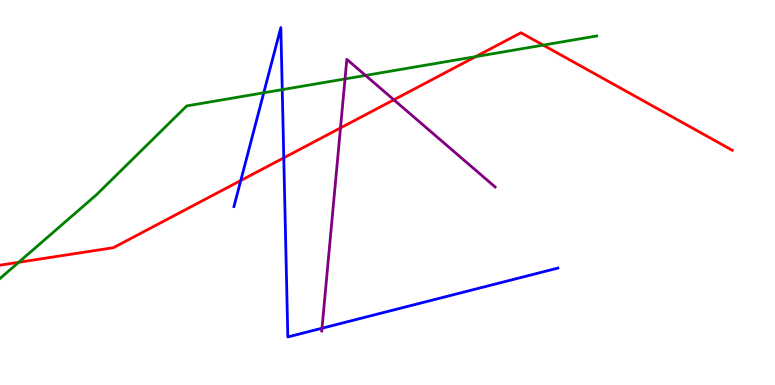[{'lines': ['blue', 'red'], 'intersections': [{'x': 3.11, 'y': 5.31}, {'x': 3.66, 'y': 5.9}]}, {'lines': ['green', 'red'], 'intersections': [{'x': 0.241, 'y': 3.19}, {'x': 6.14, 'y': 8.53}, {'x': 7.01, 'y': 8.83}]}, {'lines': ['purple', 'red'], 'intersections': [{'x': 4.39, 'y': 6.68}, {'x': 5.08, 'y': 7.41}]}, {'lines': ['blue', 'green'], 'intersections': [{'x': 3.4, 'y': 7.59}, {'x': 3.64, 'y': 7.67}]}, {'lines': ['blue', 'purple'], 'intersections': [{'x': 4.15, 'y': 1.47}]}, {'lines': ['green', 'purple'], 'intersections': [{'x': 4.45, 'y': 7.95}, {'x': 4.72, 'y': 8.04}]}]